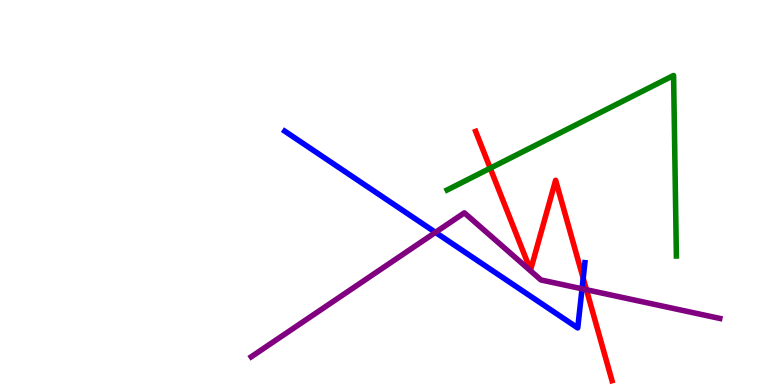[{'lines': ['blue', 'red'], 'intersections': [{'x': 7.53, 'y': 2.77}]}, {'lines': ['green', 'red'], 'intersections': [{'x': 6.33, 'y': 5.63}]}, {'lines': ['purple', 'red'], 'intersections': [{'x': 7.57, 'y': 2.47}]}, {'lines': ['blue', 'green'], 'intersections': []}, {'lines': ['blue', 'purple'], 'intersections': [{'x': 5.62, 'y': 3.96}, {'x': 7.51, 'y': 2.5}]}, {'lines': ['green', 'purple'], 'intersections': []}]